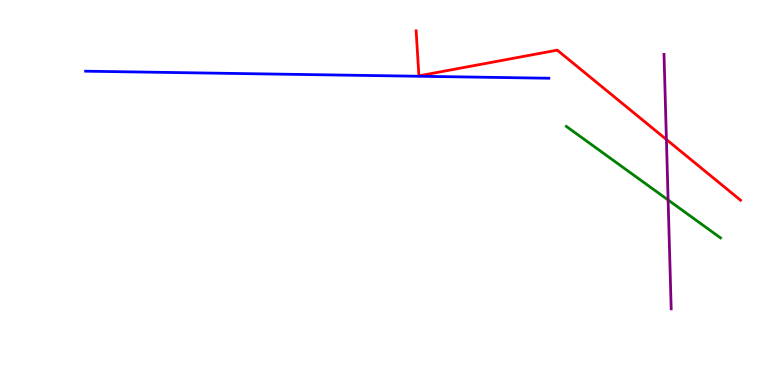[{'lines': ['blue', 'red'], 'intersections': []}, {'lines': ['green', 'red'], 'intersections': []}, {'lines': ['purple', 'red'], 'intersections': [{'x': 8.6, 'y': 6.38}]}, {'lines': ['blue', 'green'], 'intersections': []}, {'lines': ['blue', 'purple'], 'intersections': []}, {'lines': ['green', 'purple'], 'intersections': [{'x': 8.62, 'y': 4.81}]}]